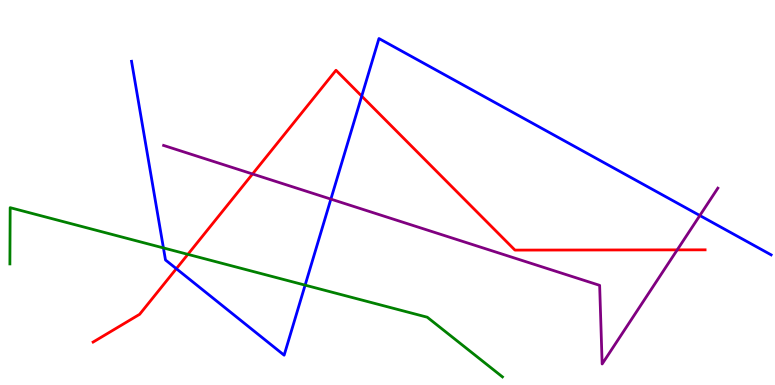[{'lines': ['blue', 'red'], 'intersections': [{'x': 2.28, 'y': 3.02}, {'x': 4.67, 'y': 7.5}]}, {'lines': ['green', 'red'], 'intersections': [{'x': 2.42, 'y': 3.39}]}, {'lines': ['purple', 'red'], 'intersections': [{'x': 3.26, 'y': 5.48}, {'x': 8.74, 'y': 3.51}]}, {'lines': ['blue', 'green'], 'intersections': [{'x': 2.11, 'y': 3.56}, {'x': 3.94, 'y': 2.59}]}, {'lines': ['blue', 'purple'], 'intersections': [{'x': 4.27, 'y': 4.83}, {'x': 9.03, 'y': 4.4}]}, {'lines': ['green', 'purple'], 'intersections': []}]